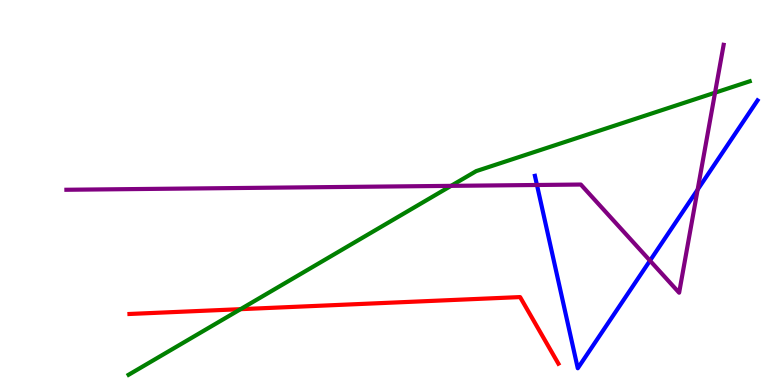[{'lines': ['blue', 'red'], 'intersections': []}, {'lines': ['green', 'red'], 'intersections': [{'x': 3.1, 'y': 1.97}]}, {'lines': ['purple', 'red'], 'intersections': []}, {'lines': ['blue', 'green'], 'intersections': []}, {'lines': ['blue', 'purple'], 'intersections': [{'x': 6.93, 'y': 5.2}, {'x': 8.39, 'y': 3.23}, {'x': 9.0, 'y': 5.07}]}, {'lines': ['green', 'purple'], 'intersections': [{'x': 5.82, 'y': 5.17}, {'x': 9.23, 'y': 7.59}]}]